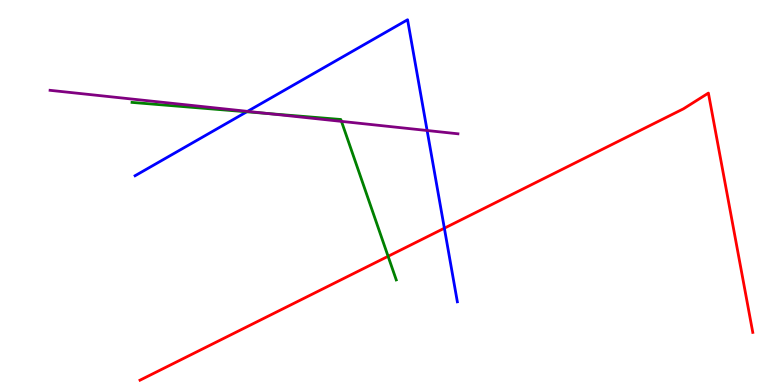[{'lines': ['blue', 'red'], 'intersections': [{'x': 5.73, 'y': 4.07}]}, {'lines': ['green', 'red'], 'intersections': [{'x': 5.01, 'y': 3.34}]}, {'lines': ['purple', 'red'], 'intersections': []}, {'lines': ['blue', 'green'], 'intersections': [{'x': 3.18, 'y': 7.1}]}, {'lines': ['blue', 'purple'], 'intersections': [{'x': 3.19, 'y': 7.11}, {'x': 5.51, 'y': 6.61}]}, {'lines': ['green', 'purple'], 'intersections': [{'x': 3.45, 'y': 7.05}, {'x': 4.41, 'y': 6.85}]}]